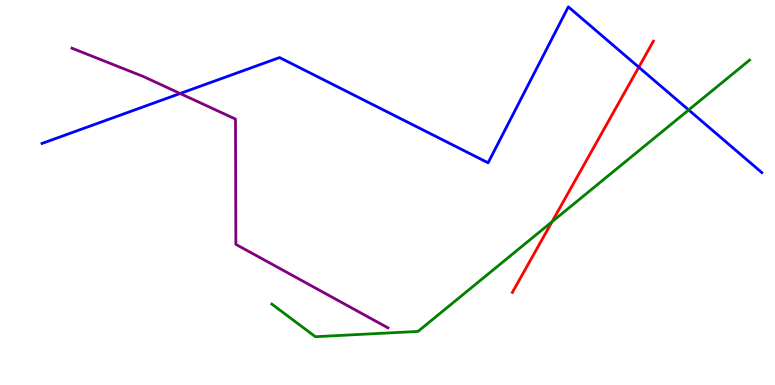[{'lines': ['blue', 'red'], 'intersections': [{'x': 8.24, 'y': 8.25}]}, {'lines': ['green', 'red'], 'intersections': [{'x': 7.12, 'y': 4.24}]}, {'lines': ['purple', 'red'], 'intersections': []}, {'lines': ['blue', 'green'], 'intersections': [{'x': 8.89, 'y': 7.14}]}, {'lines': ['blue', 'purple'], 'intersections': [{'x': 2.32, 'y': 7.57}]}, {'lines': ['green', 'purple'], 'intersections': []}]